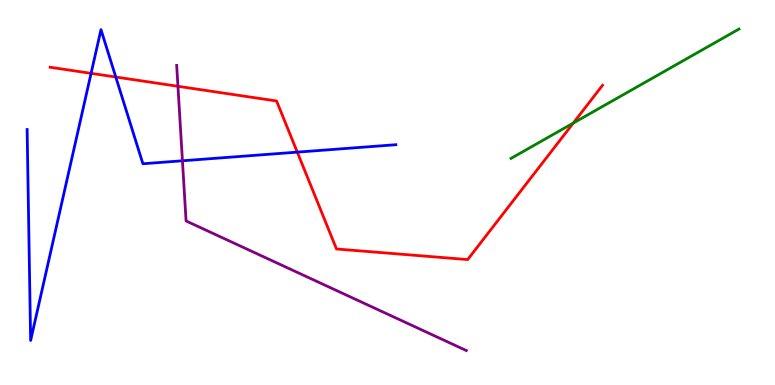[{'lines': ['blue', 'red'], 'intersections': [{'x': 1.18, 'y': 8.1}, {'x': 1.49, 'y': 8.0}, {'x': 3.84, 'y': 6.05}]}, {'lines': ['green', 'red'], 'intersections': [{'x': 7.4, 'y': 6.8}]}, {'lines': ['purple', 'red'], 'intersections': [{'x': 2.3, 'y': 7.76}]}, {'lines': ['blue', 'green'], 'intersections': []}, {'lines': ['blue', 'purple'], 'intersections': [{'x': 2.35, 'y': 5.82}]}, {'lines': ['green', 'purple'], 'intersections': []}]